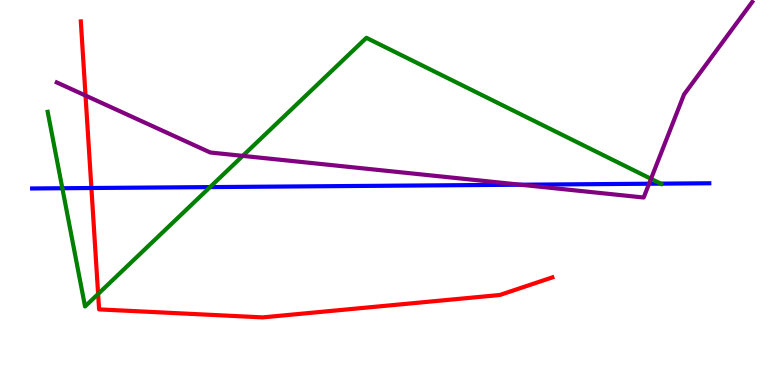[{'lines': ['blue', 'red'], 'intersections': [{'x': 1.18, 'y': 5.12}]}, {'lines': ['green', 'red'], 'intersections': [{'x': 1.27, 'y': 2.36}]}, {'lines': ['purple', 'red'], 'intersections': [{'x': 1.1, 'y': 7.52}]}, {'lines': ['blue', 'green'], 'intersections': [{'x': 0.804, 'y': 5.11}, {'x': 2.71, 'y': 5.14}, {'x': 8.53, 'y': 5.23}]}, {'lines': ['blue', 'purple'], 'intersections': [{'x': 6.72, 'y': 5.2}, {'x': 8.38, 'y': 5.23}]}, {'lines': ['green', 'purple'], 'intersections': [{'x': 3.13, 'y': 5.95}, {'x': 8.4, 'y': 5.36}]}]